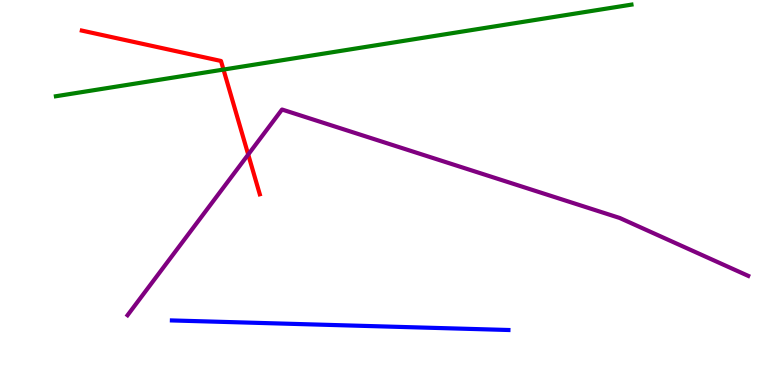[{'lines': ['blue', 'red'], 'intersections': []}, {'lines': ['green', 'red'], 'intersections': [{'x': 2.88, 'y': 8.19}]}, {'lines': ['purple', 'red'], 'intersections': [{'x': 3.2, 'y': 5.99}]}, {'lines': ['blue', 'green'], 'intersections': []}, {'lines': ['blue', 'purple'], 'intersections': []}, {'lines': ['green', 'purple'], 'intersections': []}]